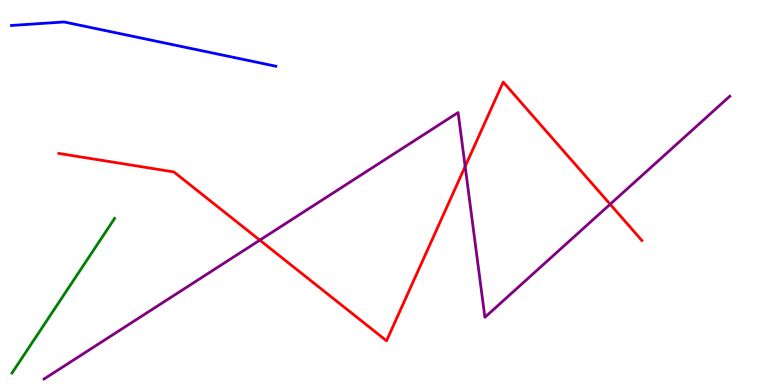[{'lines': ['blue', 'red'], 'intersections': []}, {'lines': ['green', 'red'], 'intersections': []}, {'lines': ['purple', 'red'], 'intersections': [{'x': 3.35, 'y': 3.76}, {'x': 6.0, 'y': 5.68}, {'x': 7.87, 'y': 4.69}]}, {'lines': ['blue', 'green'], 'intersections': []}, {'lines': ['blue', 'purple'], 'intersections': []}, {'lines': ['green', 'purple'], 'intersections': []}]